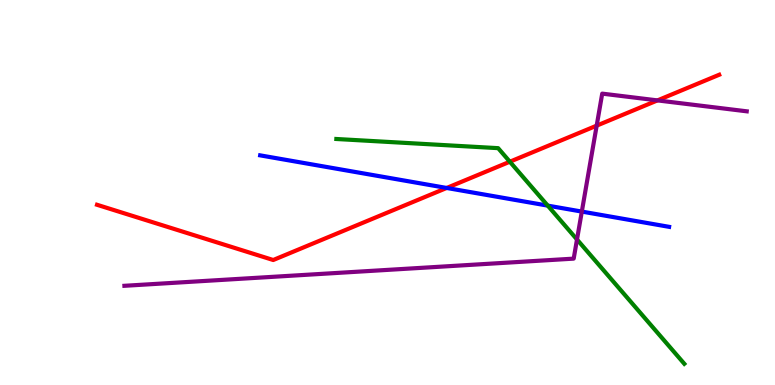[{'lines': ['blue', 'red'], 'intersections': [{'x': 5.76, 'y': 5.12}]}, {'lines': ['green', 'red'], 'intersections': [{'x': 6.58, 'y': 5.8}]}, {'lines': ['purple', 'red'], 'intersections': [{'x': 7.7, 'y': 6.74}, {'x': 8.48, 'y': 7.39}]}, {'lines': ['blue', 'green'], 'intersections': [{'x': 7.07, 'y': 4.66}]}, {'lines': ['blue', 'purple'], 'intersections': [{'x': 7.51, 'y': 4.5}]}, {'lines': ['green', 'purple'], 'intersections': [{'x': 7.45, 'y': 3.78}]}]